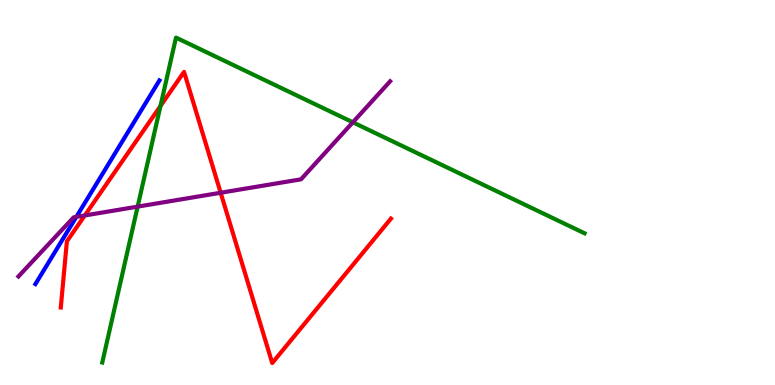[{'lines': ['blue', 'red'], 'intersections': []}, {'lines': ['green', 'red'], 'intersections': [{'x': 2.07, 'y': 7.25}]}, {'lines': ['purple', 'red'], 'intersections': [{'x': 1.09, 'y': 4.4}, {'x': 2.85, 'y': 4.99}]}, {'lines': ['blue', 'green'], 'intersections': []}, {'lines': ['blue', 'purple'], 'intersections': [{'x': 0.985, 'y': 4.37}]}, {'lines': ['green', 'purple'], 'intersections': [{'x': 1.78, 'y': 4.63}, {'x': 4.55, 'y': 6.82}]}]